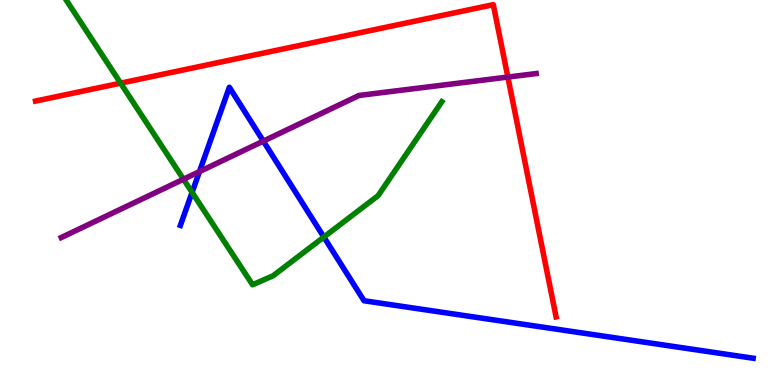[{'lines': ['blue', 'red'], 'intersections': []}, {'lines': ['green', 'red'], 'intersections': [{'x': 1.56, 'y': 7.84}]}, {'lines': ['purple', 'red'], 'intersections': [{'x': 6.55, 'y': 8.0}]}, {'lines': ['blue', 'green'], 'intersections': [{'x': 2.48, 'y': 5.0}, {'x': 4.18, 'y': 3.84}]}, {'lines': ['blue', 'purple'], 'intersections': [{'x': 2.57, 'y': 5.54}, {'x': 3.4, 'y': 6.33}]}, {'lines': ['green', 'purple'], 'intersections': [{'x': 2.37, 'y': 5.34}]}]